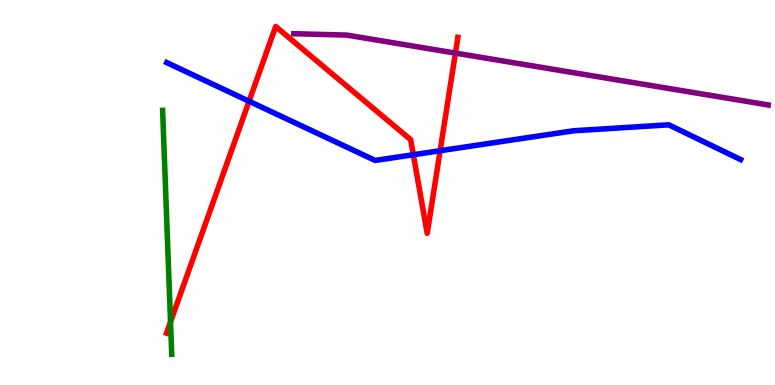[{'lines': ['blue', 'red'], 'intersections': [{'x': 3.21, 'y': 7.37}, {'x': 5.33, 'y': 5.98}, {'x': 5.68, 'y': 6.09}]}, {'lines': ['green', 'red'], 'intersections': [{'x': 2.2, 'y': 1.64}]}, {'lines': ['purple', 'red'], 'intersections': [{'x': 5.88, 'y': 8.62}]}, {'lines': ['blue', 'green'], 'intersections': []}, {'lines': ['blue', 'purple'], 'intersections': []}, {'lines': ['green', 'purple'], 'intersections': []}]